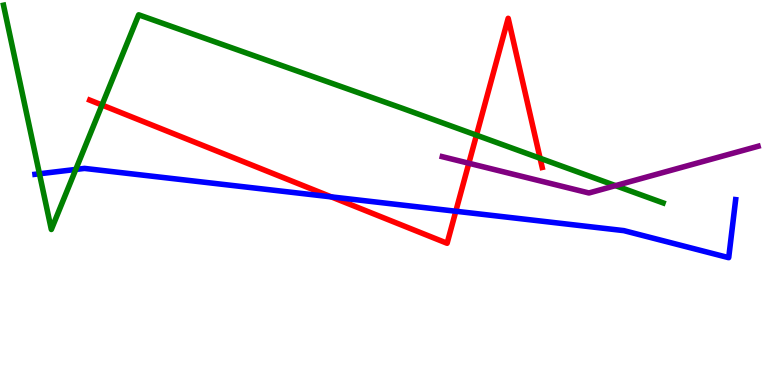[{'lines': ['blue', 'red'], 'intersections': [{'x': 4.27, 'y': 4.89}, {'x': 5.88, 'y': 4.51}]}, {'lines': ['green', 'red'], 'intersections': [{'x': 1.32, 'y': 7.27}, {'x': 6.15, 'y': 6.49}, {'x': 6.97, 'y': 5.89}]}, {'lines': ['purple', 'red'], 'intersections': [{'x': 6.05, 'y': 5.76}]}, {'lines': ['blue', 'green'], 'intersections': [{'x': 0.509, 'y': 5.49}, {'x': 0.978, 'y': 5.6}]}, {'lines': ['blue', 'purple'], 'intersections': []}, {'lines': ['green', 'purple'], 'intersections': [{'x': 7.94, 'y': 5.18}]}]